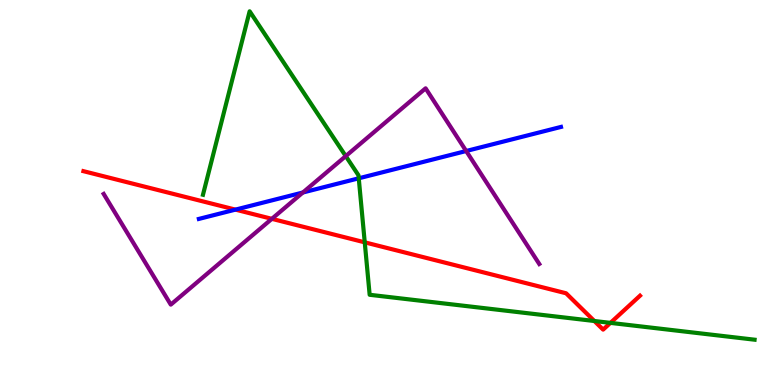[{'lines': ['blue', 'red'], 'intersections': [{'x': 3.04, 'y': 4.56}]}, {'lines': ['green', 'red'], 'intersections': [{'x': 4.71, 'y': 3.71}, {'x': 7.67, 'y': 1.66}, {'x': 7.88, 'y': 1.61}]}, {'lines': ['purple', 'red'], 'intersections': [{'x': 3.51, 'y': 4.32}]}, {'lines': ['blue', 'green'], 'intersections': [{'x': 4.63, 'y': 5.37}]}, {'lines': ['blue', 'purple'], 'intersections': [{'x': 3.91, 'y': 5.0}, {'x': 6.02, 'y': 6.08}]}, {'lines': ['green', 'purple'], 'intersections': [{'x': 4.46, 'y': 5.95}]}]